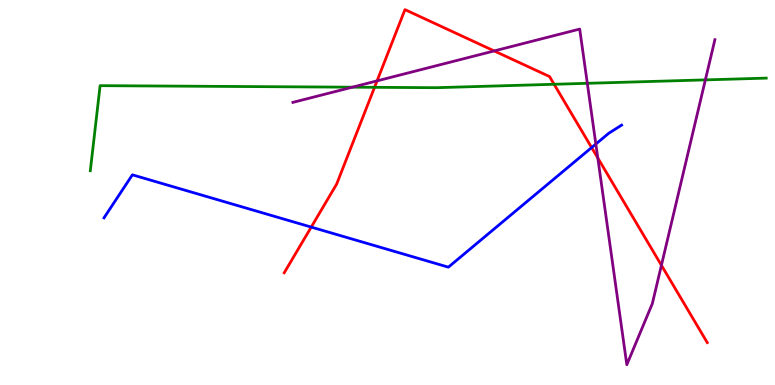[{'lines': ['blue', 'red'], 'intersections': [{'x': 4.02, 'y': 4.1}, {'x': 7.63, 'y': 6.17}]}, {'lines': ['green', 'red'], 'intersections': [{'x': 4.83, 'y': 7.73}, {'x': 7.15, 'y': 7.81}]}, {'lines': ['purple', 'red'], 'intersections': [{'x': 4.87, 'y': 7.9}, {'x': 6.38, 'y': 8.68}, {'x': 7.71, 'y': 5.9}, {'x': 8.53, 'y': 3.11}]}, {'lines': ['blue', 'green'], 'intersections': []}, {'lines': ['blue', 'purple'], 'intersections': [{'x': 7.69, 'y': 6.26}]}, {'lines': ['green', 'purple'], 'intersections': [{'x': 4.55, 'y': 7.74}, {'x': 7.58, 'y': 7.84}, {'x': 9.1, 'y': 7.92}]}]